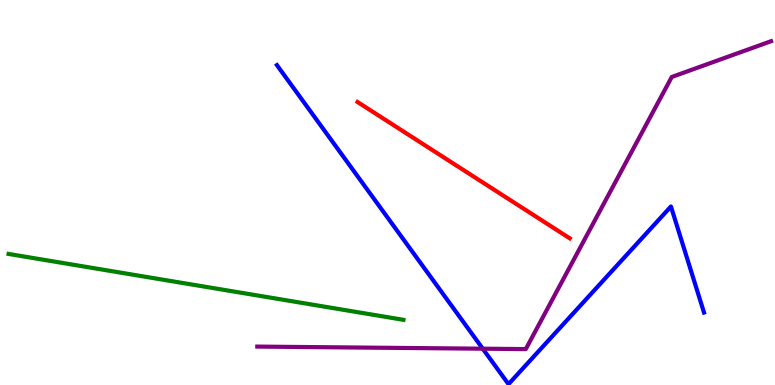[{'lines': ['blue', 'red'], 'intersections': []}, {'lines': ['green', 'red'], 'intersections': []}, {'lines': ['purple', 'red'], 'intersections': []}, {'lines': ['blue', 'green'], 'intersections': []}, {'lines': ['blue', 'purple'], 'intersections': [{'x': 6.23, 'y': 0.943}]}, {'lines': ['green', 'purple'], 'intersections': []}]